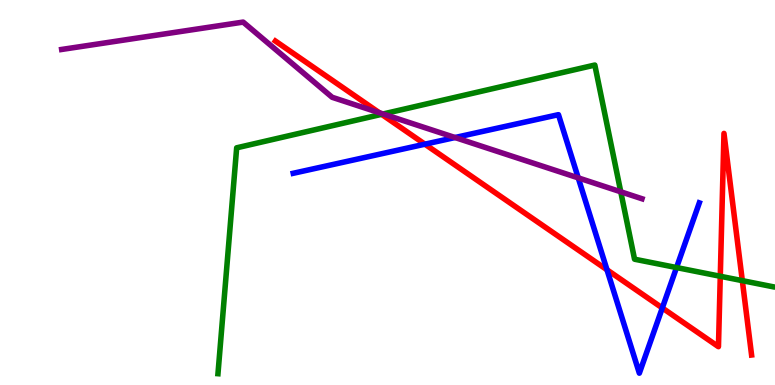[{'lines': ['blue', 'red'], 'intersections': [{'x': 5.48, 'y': 6.25}, {'x': 7.83, 'y': 2.99}, {'x': 8.55, 'y': 2.0}]}, {'lines': ['green', 'red'], 'intersections': [{'x': 4.92, 'y': 7.03}, {'x': 9.29, 'y': 2.82}, {'x': 9.58, 'y': 2.71}]}, {'lines': ['purple', 'red'], 'intersections': [{'x': 4.89, 'y': 7.07}]}, {'lines': ['blue', 'green'], 'intersections': [{'x': 8.73, 'y': 3.05}]}, {'lines': ['blue', 'purple'], 'intersections': [{'x': 5.87, 'y': 6.43}, {'x': 7.46, 'y': 5.38}]}, {'lines': ['green', 'purple'], 'intersections': [{'x': 4.94, 'y': 7.04}, {'x': 8.01, 'y': 5.02}]}]